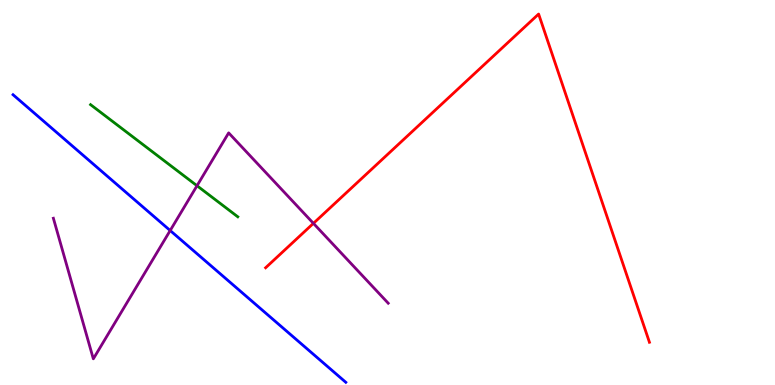[{'lines': ['blue', 'red'], 'intersections': []}, {'lines': ['green', 'red'], 'intersections': []}, {'lines': ['purple', 'red'], 'intersections': [{'x': 4.04, 'y': 4.2}]}, {'lines': ['blue', 'green'], 'intersections': []}, {'lines': ['blue', 'purple'], 'intersections': [{'x': 2.2, 'y': 4.01}]}, {'lines': ['green', 'purple'], 'intersections': [{'x': 2.54, 'y': 5.18}]}]